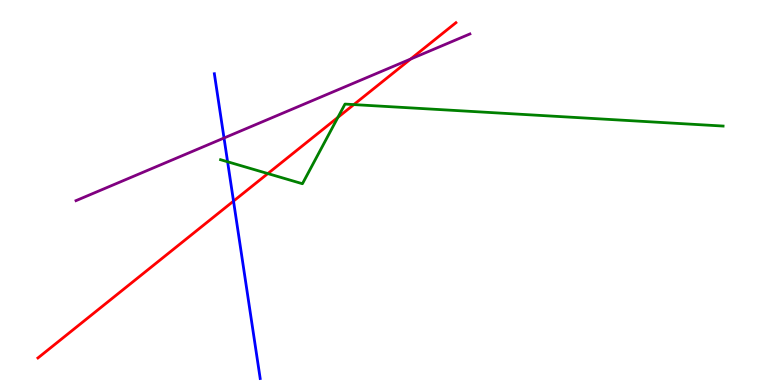[{'lines': ['blue', 'red'], 'intersections': [{'x': 3.01, 'y': 4.78}]}, {'lines': ['green', 'red'], 'intersections': [{'x': 3.46, 'y': 5.49}, {'x': 4.36, 'y': 6.95}, {'x': 4.57, 'y': 7.28}]}, {'lines': ['purple', 'red'], 'intersections': [{'x': 5.3, 'y': 8.47}]}, {'lines': ['blue', 'green'], 'intersections': [{'x': 2.94, 'y': 5.8}]}, {'lines': ['blue', 'purple'], 'intersections': [{'x': 2.89, 'y': 6.42}]}, {'lines': ['green', 'purple'], 'intersections': []}]